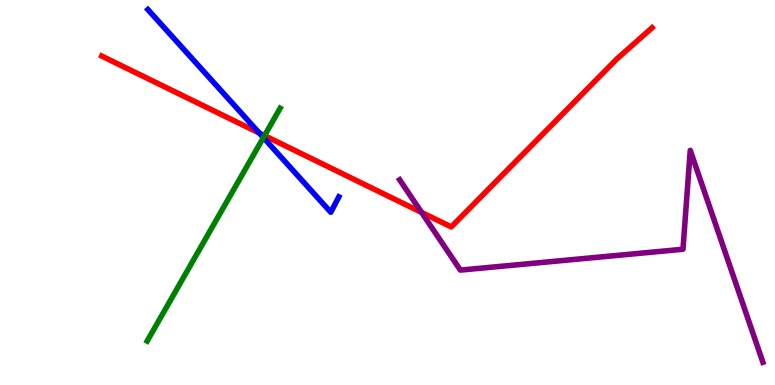[{'lines': ['blue', 'red'], 'intersections': [{'x': 3.35, 'y': 6.54}]}, {'lines': ['green', 'red'], 'intersections': [{'x': 3.41, 'y': 6.48}]}, {'lines': ['purple', 'red'], 'intersections': [{'x': 5.44, 'y': 4.48}]}, {'lines': ['blue', 'green'], 'intersections': [{'x': 3.4, 'y': 6.43}]}, {'lines': ['blue', 'purple'], 'intersections': []}, {'lines': ['green', 'purple'], 'intersections': []}]